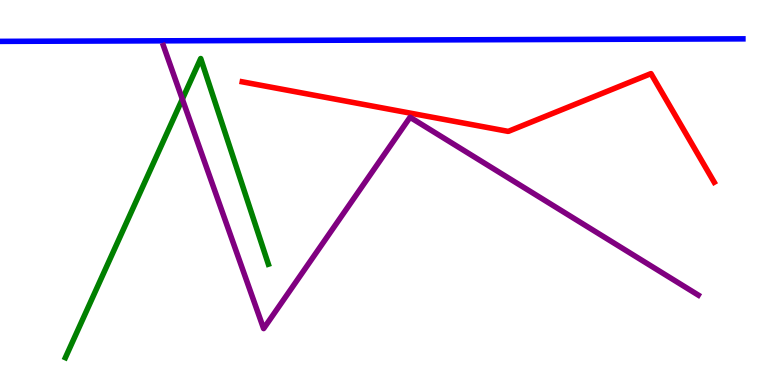[{'lines': ['blue', 'red'], 'intersections': []}, {'lines': ['green', 'red'], 'intersections': []}, {'lines': ['purple', 'red'], 'intersections': []}, {'lines': ['blue', 'green'], 'intersections': []}, {'lines': ['blue', 'purple'], 'intersections': []}, {'lines': ['green', 'purple'], 'intersections': [{'x': 2.35, 'y': 7.42}]}]